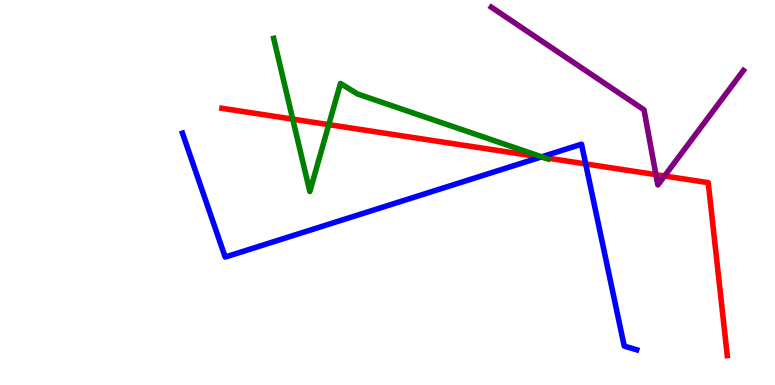[{'lines': ['blue', 'red'], 'intersections': [{'x': 6.98, 'y': 5.92}, {'x': 7.56, 'y': 5.74}]}, {'lines': ['green', 'red'], 'intersections': [{'x': 3.78, 'y': 6.91}, {'x': 4.24, 'y': 6.76}, {'x': 7.01, 'y': 5.91}]}, {'lines': ['purple', 'red'], 'intersections': [{'x': 8.46, 'y': 5.46}, {'x': 8.57, 'y': 5.43}]}, {'lines': ['blue', 'green'], 'intersections': [{'x': 6.99, 'y': 5.93}]}, {'lines': ['blue', 'purple'], 'intersections': []}, {'lines': ['green', 'purple'], 'intersections': []}]